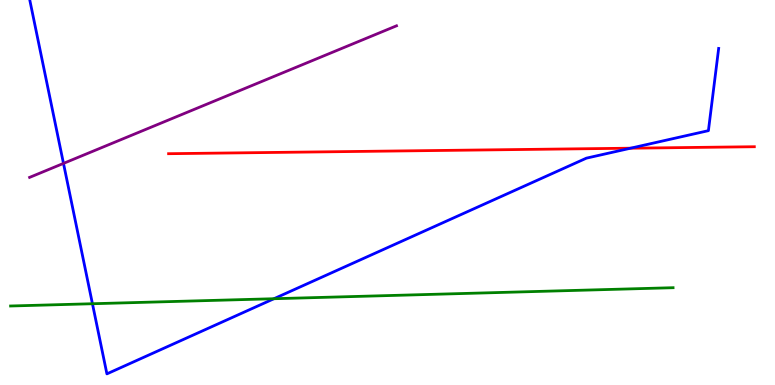[{'lines': ['blue', 'red'], 'intersections': [{'x': 8.14, 'y': 6.15}]}, {'lines': ['green', 'red'], 'intersections': []}, {'lines': ['purple', 'red'], 'intersections': []}, {'lines': ['blue', 'green'], 'intersections': [{'x': 1.19, 'y': 2.11}, {'x': 3.53, 'y': 2.24}]}, {'lines': ['blue', 'purple'], 'intersections': [{'x': 0.819, 'y': 5.76}]}, {'lines': ['green', 'purple'], 'intersections': []}]